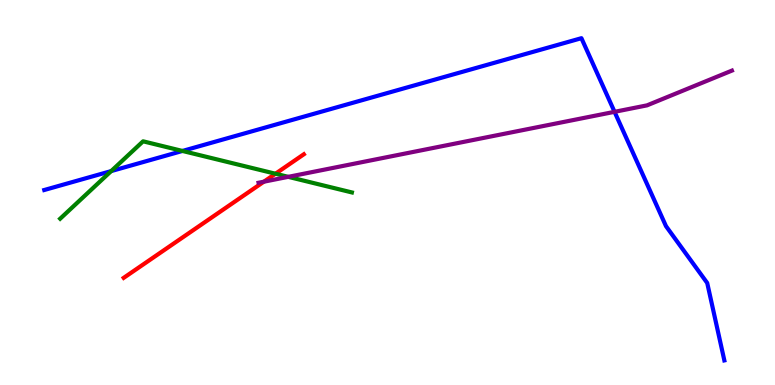[{'lines': ['blue', 'red'], 'intersections': []}, {'lines': ['green', 'red'], 'intersections': [{'x': 3.55, 'y': 5.49}]}, {'lines': ['purple', 'red'], 'intersections': [{'x': 3.4, 'y': 5.28}]}, {'lines': ['blue', 'green'], 'intersections': [{'x': 1.43, 'y': 5.56}, {'x': 2.35, 'y': 6.08}]}, {'lines': ['blue', 'purple'], 'intersections': [{'x': 7.93, 'y': 7.1}]}, {'lines': ['green', 'purple'], 'intersections': [{'x': 3.72, 'y': 5.41}]}]